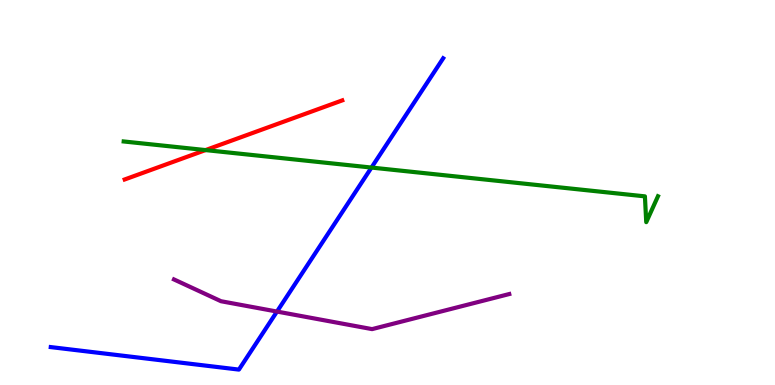[{'lines': ['blue', 'red'], 'intersections': []}, {'lines': ['green', 'red'], 'intersections': [{'x': 2.65, 'y': 6.1}]}, {'lines': ['purple', 'red'], 'intersections': []}, {'lines': ['blue', 'green'], 'intersections': [{'x': 4.79, 'y': 5.65}]}, {'lines': ['blue', 'purple'], 'intersections': [{'x': 3.57, 'y': 1.91}]}, {'lines': ['green', 'purple'], 'intersections': []}]